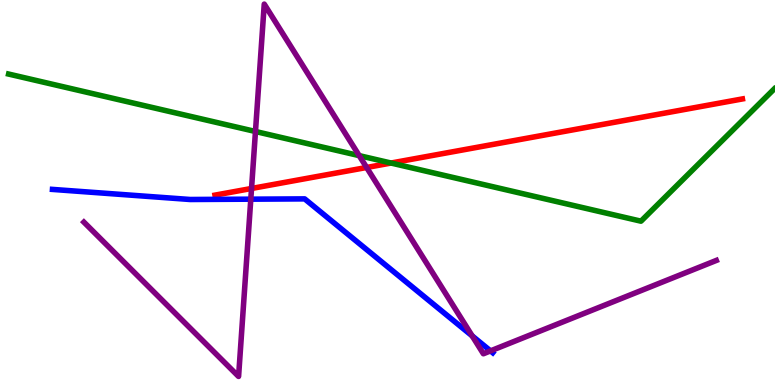[{'lines': ['blue', 'red'], 'intersections': []}, {'lines': ['green', 'red'], 'intersections': [{'x': 5.05, 'y': 5.77}]}, {'lines': ['purple', 'red'], 'intersections': [{'x': 3.25, 'y': 5.1}, {'x': 4.73, 'y': 5.65}]}, {'lines': ['blue', 'green'], 'intersections': []}, {'lines': ['blue', 'purple'], 'intersections': [{'x': 3.24, 'y': 4.83}, {'x': 6.09, 'y': 1.28}, {'x': 6.33, 'y': 0.886}]}, {'lines': ['green', 'purple'], 'intersections': [{'x': 3.3, 'y': 6.58}, {'x': 4.63, 'y': 5.96}]}]